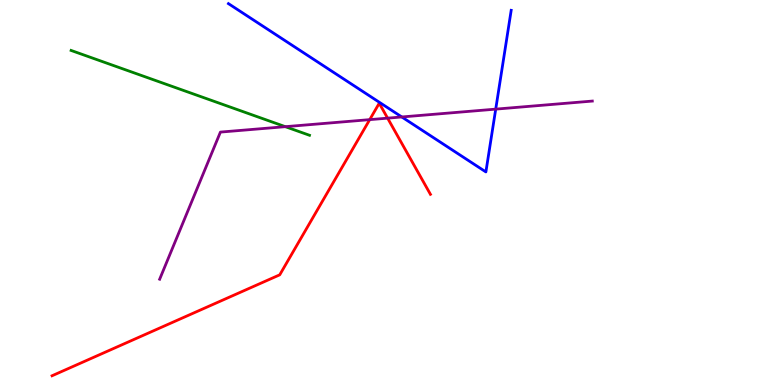[{'lines': ['blue', 'red'], 'intersections': []}, {'lines': ['green', 'red'], 'intersections': []}, {'lines': ['purple', 'red'], 'intersections': [{'x': 4.77, 'y': 6.89}, {'x': 5.0, 'y': 6.93}]}, {'lines': ['blue', 'green'], 'intersections': []}, {'lines': ['blue', 'purple'], 'intersections': [{'x': 5.18, 'y': 6.96}, {'x': 6.4, 'y': 7.17}]}, {'lines': ['green', 'purple'], 'intersections': [{'x': 3.68, 'y': 6.71}]}]